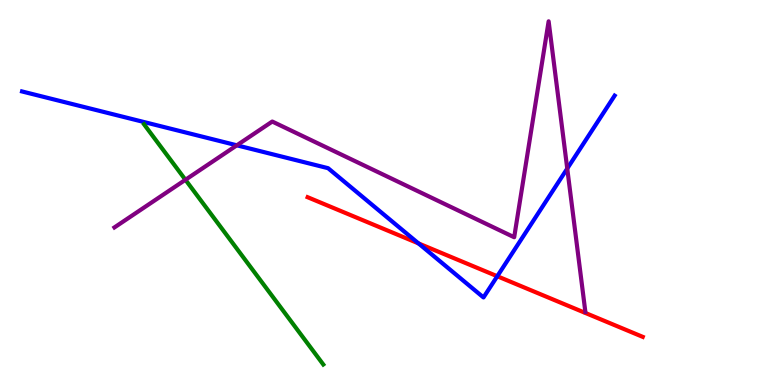[{'lines': ['blue', 'red'], 'intersections': [{'x': 5.4, 'y': 3.68}, {'x': 6.42, 'y': 2.83}]}, {'lines': ['green', 'red'], 'intersections': []}, {'lines': ['purple', 'red'], 'intersections': []}, {'lines': ['blue', 'green'], 'intersections': []}, {'lines': ['blue', 'purple'], 'intersections': [{'x': 3.06, 'y': 6.23}, {'x': 7.32, 'y': 5.62}]}, {'lines': ['green', 'purple'], 'intersections': [{'x': 2.39, 'y': 5.33}]}]